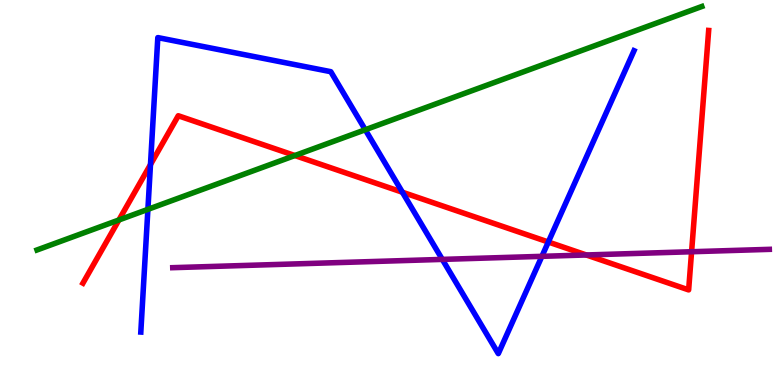[{'lines': ['blue', 'red'], 'intersections': [{'x': 1.94, 'y': 5.73}, {'x': 5.19, 'y': 5.01}, {'x': 7.08, 'y': 3.71}]}, {'lines': ['green', 'red'], 'intersections': [{'x': 1.53, 'y': 4.29}, {'x': 3.8, 'y': 5.96}]}, {'lines': ['purple', 'red'], 'intersections': [{'x': 7.57, 'y': 3.38}, {'x': 8.92, 'y': 3.46}]}, {'lines': ['blue', 'green'], 'intersections': [{'x': 1.91, 'y': 4.56}, {'x': 4.71, 'y': 6.63}]}, {'lines': ['blue', 'purple'], 'intersections': [{'x': 5.71, 'y': 3.26}, {'x': 6.99, 'y': 3.34}]}, {'lines': ['green', 'purple'], 'intersections': []}]